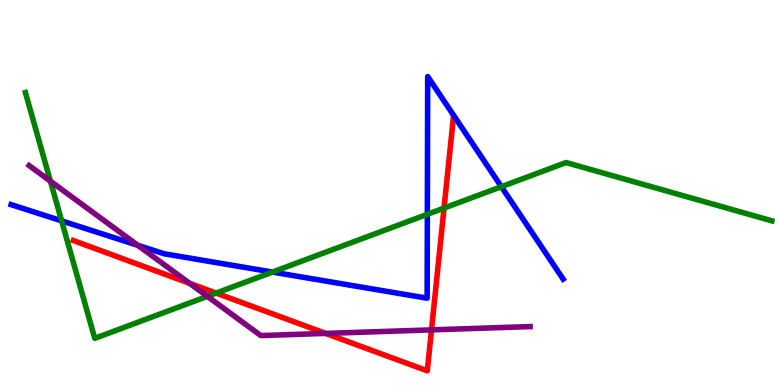[{'lines': ['blue', 'red'], 'intersections': []}, {'lines': ['green', 'red'], 'intersections': [{'x': 2.79, 'y': 2.39}, {'x': 5.73, 'y': 4.6}]}, {'lines': ['purple', 'red'], 'intersections': [{'x': 2.45, 'y': 2.64}, {'x': 4.2, 'y': 1.34}, {'x': 5.57, 'y': 1.43}]}, {'lines': ['blue', 'green'], 'intersections': [{'x': 0.795, 'y': 4.26}, {'x': 3.52, 'y': 2.93}, {'x': 5.51, 'y': 4.43}, {'x': 6.47, 'y': 5.15}]}, {'lines': ['blue', 'purple'], 'intersections': [{'x': 1.78, 'y': 3.63}]}, {'lines': ['green', 'purple'], 'intersections': [{'x': 0.651, 'y': 5.29}, {'x': 2.68, 'y': 2.3}]}]